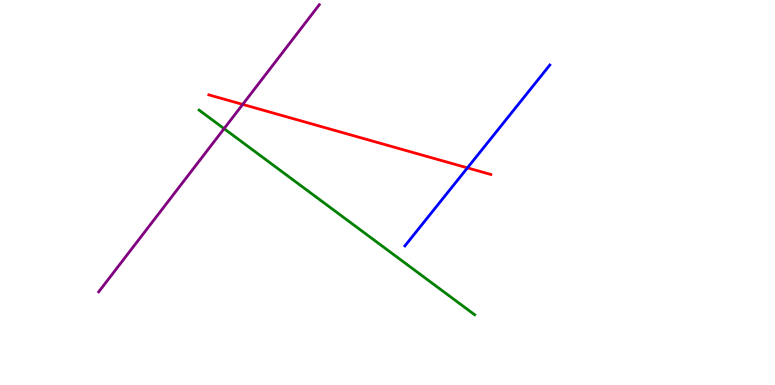[{'lines': ['blue', 'red'], 'intersections': [{'x': 6.03, 'y': 5.64}]}, {'lines': ['green', 'red'], 'intersections': []}, {'lines': ['purple', 'red'], 'intersections': [{'x': 3.13, 'y': 7.29}]}, {'lines': ['blue', 'green'], 'intersections': []}, {'lines': ['blue', 'purple'], 'intersections': []}, {'lines': ['green', 'purple'], 'intersections': [{'x': 2.89, 'y': 6.66}]}]